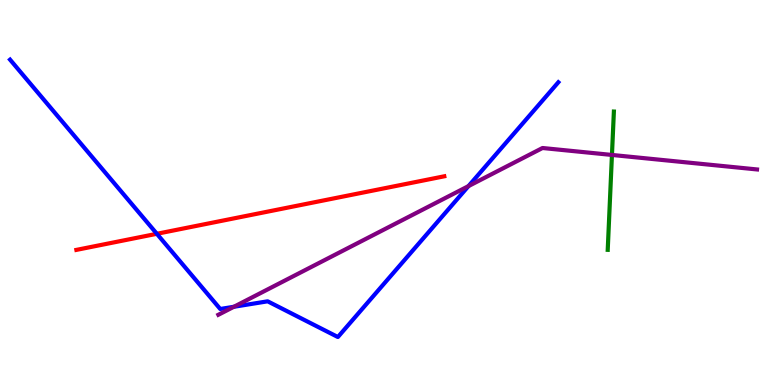[{'lines': ['blue', 'red'], 'intersections': [{'x': 2.02, 'y': 3.93}]}, {'lines': ['green', 'red'], 'intersections': []}, {'lines': ['purple', 'red'], 'intersections': []}, {'lines': ['blue', 'green'], 'intersections': []}, {'lines': ['blue', 'purple'], 'intersections': [{'x': 3.02, 'y': 2.03}, {'x': 6.05, 'y': 5.17}]}, {'lines': ['green', 'purple'], 'intersections': [{'x': 7.9, 'y': 5.98}]}]